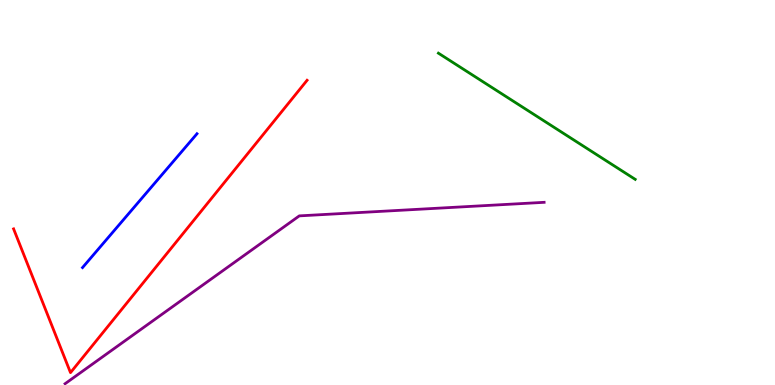[{'lines': ['blue', 'red'], 'intersections': []}, {'lines': ['green', 'red'], 'intersections': []}, {'lines': ['purple', 'red'], 'intersections': []}, {'lines': ['blue', 'green'], 'intersections': []}, {'lines': ['blue', 'purple'], 'intersections': []}, {'lines': ['green', 'purple'], 'intersections': []}]